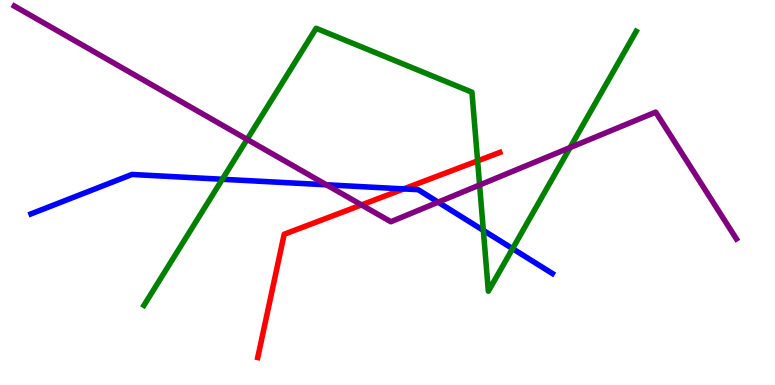[{'lines': ['blue', 'red'], 'intersections': [{'x': 5.21, 'y': 5.09}]}, {'lines': ['green', 'red'], 'intersections': [{'x': 6.16, 'y': 5.82}]}, {'lines': ['purple', 'red'], 'intersections': [{'x': 4.66, 'y': 4.68}]}, {'lines': ['blue', 'green'], 'intersections': [{'x': 2.87, 'y': 5.34}, {'x': 6.24, 'y': 4.02}, {'x': 6.61, 'y': 3.54}]}, {'lines': ['blue', 'purple'], 'intersections': [{'x': 4.21, 'y': 5.2}, {'x': 5.65, 'y': 4.75}]}, {'lines': ['green', 'purple'], 'intersections': [{'x': 3.19, 'y': 6.38}, {'x': 6.19, 'y': 5.19}, {'x': 7.36, 'y': 6.17}]}]